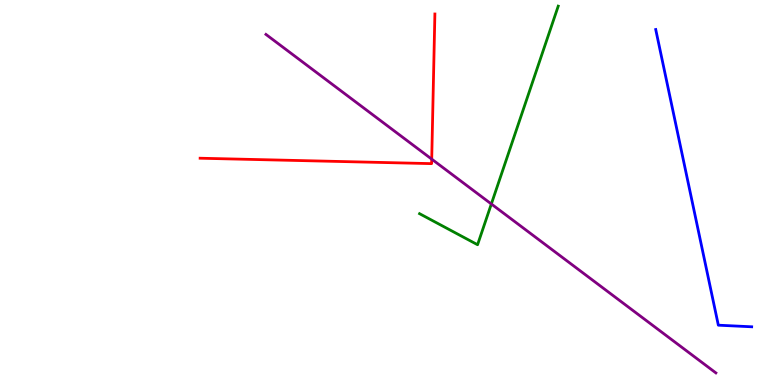[{'lines': ['blue', 'red'], 'intersections': []}, {'lines': ['green', 'red'], 'intersections': []}, {'lines': ['purple', 'red'], 'intersections': [{'x': 5.57, 'y': 5.87}]}, {'lines': ['blue', 'green'], 'intersections': []}, {'lines': ['blue', 'purple'], 'intersections': []}, {'lines': ['green', 'purple'], 'intersections': [{'x': 6.34, 'y': 4.7}]}]